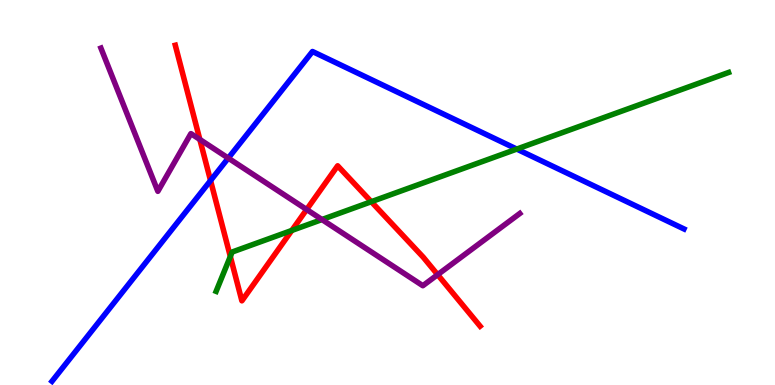[{'lines': ['blue', 'red'], 'intersections': [{'x': 2.72, 'y': 5.31}]}, {'lines': ['green', 'red'], 'intersections': [{'x': 2.97, 'y': 3.34}, {'x': 3.77, 'y': 4.01}, {'x': 4.79, 'y': 4.76}]}, {'lines': ['purple', 'red'], 'intersections': [{'x': 2.58, 'y': 6.38}, {'x': 3.96, 'y': 4.56}, {'x': 5.65, 'y': 2.87}]}, {'lines': ['blue', 'green'], 'intersections': [{'x': 6.67, 'y': 6.13}]}, {'lines': ['blue', 'purple'], 'intersections': [{'x': 2.95, 'y': 5.89}]}, {'lines': ['green', 'purple'], 'intersections': [{'x': 4.15, 'y': 4.3}]}]